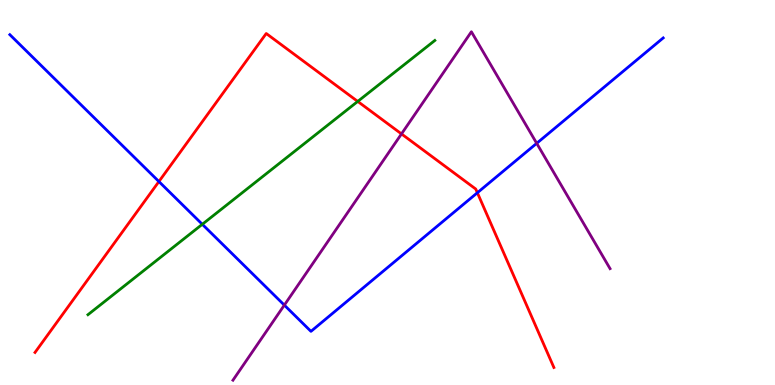[{'lines': ['blue', 'red'], 'intersections': [{'x': 2.05, 'y': 5.28}, {'x': 6.16, 'y': 4.99}]}, {'lines': ['green', 'red'], 'intersections': [{'x': 4.62, 'y': 7.37}]}, {'lines': ['purple', 'red'], 'intersections': [{'x': 5.18, 'y': 6.52}]}, {'lines': ['blue', 'green'], 'intersections': [{'x': 2.61, 'y': 4.17}]}, {'lines': ['blue', 'purple'], 'intersections': [{'x': 3.67, 'y': 2.07}, {'x': 6.93, 'y': 6.28}]}, {'lines': ['green', 'purple'], 'intersections': []}]